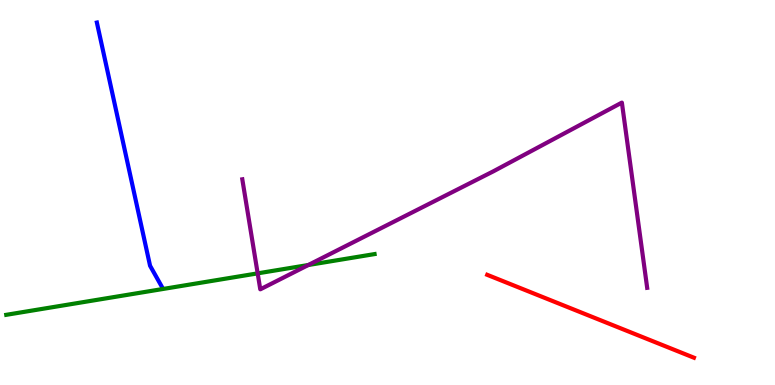[{'lines': ['blue', 'red'], 'intersections': []}, {'lines': ['green', 'red'], 'intersections': []}, {'lines': ['purple', 'red'], 'intersections': []}, {'lines': ['blue', 'green'], 'intersections': []}, {'lines': ['blue', 'purple'], 'intersections': []}, {'lines': ['green', 'purple'], 'intersections': [{'x': 3.32, 'y': 2.9}, {'x': 3.98, 'y': 3.12}]}]